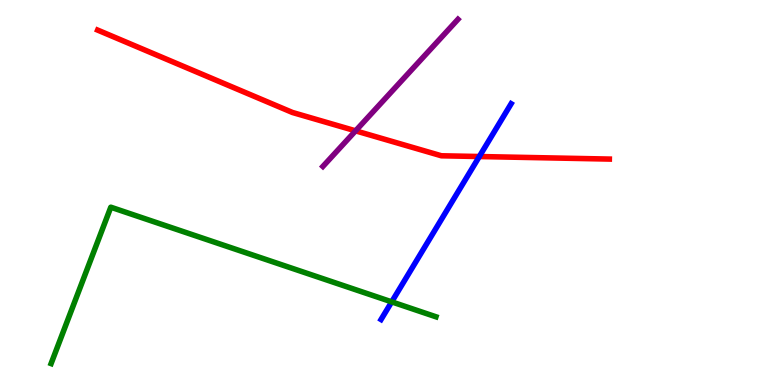[{'lines': ['blue', 'red'], 'intersections': [{'x': 6.18, 'y': 5.93}]}, {'lines': ['green', 'red'], 'intersections': []}, {'lines': ['purple', 'red'], 'intersections': [{'x': 4.59, 'y': 6.6}]}, {'lines': ['blue', 'green'], 'intersections': [{'x': 5.05, 'y': 2.16}]}, {'lines': ['blue', 'purple'], 'intersections': []}, {'lines': ['green', 'purple'], 'intersections': []}]